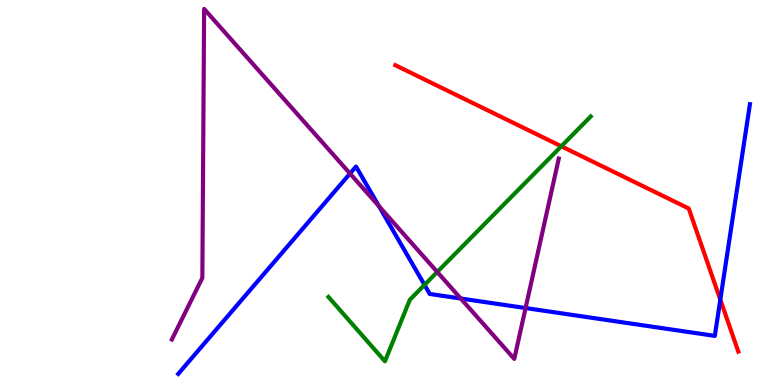[{'lines': ['blue', 'red'], 'intersections': [{'x': 9.29, 'y': 2.22}]}, {'lines': ['green', 'red'], 'intersections': [{'x': 7.24, 'y': 6.2}]}, {'lines': ['purple', 'red'], 'intersections': []}, {'lines': ['blue', 'green'], 'intersections': [{'x': 5.48, 'y': 2.6}]}, {'lines': ['blue', 'purple'], 'intersections': [{'x': 4.52, 'y': 5.49}, {'x': 4.89, 'y': 4.64}, {'x': 5.95, 'y': 2.25}, {'x': 6.78, 'y': 2.0}]}, {'lines': ['green', 'purple'], 'intersections': [{'x': 5.64, 'y': 2.94}]}]